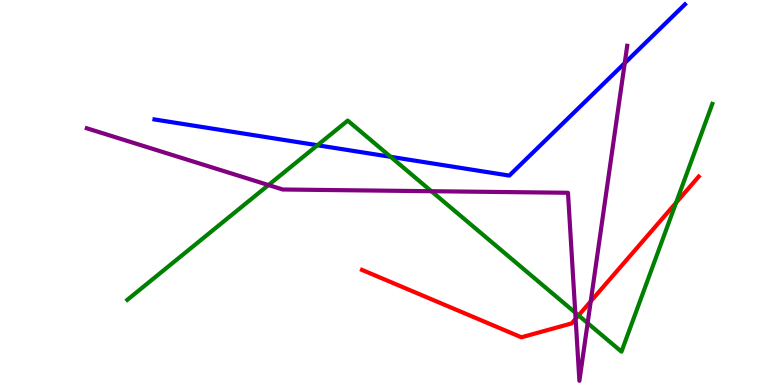[{'lines': ['blue', 'red'], 'intersections': []}, {'lines': ['green', 'red'], 'intersections': [{'x': 7.47, 'y': 1.81}, {'x': 8.72, 'y': 4.73}]}, {'lines': ['purple', 'red'], 'intersections': [{'x': 7.43, 'y': 1.72}, {'x': 7.62, 'y': 2.17}]}, {'lines': ['blue', 'green'], 'intersections': [{'x': 4.1, 'y': 6.23}, {'x': 5.04, 'y': 5.93}]}, {'lines': ['blue', 'purple'], 'intersections': [{'x': 8.06, 'y': 8.36}]}, {'lines': ['green', 'purple'], 'intersections': [{'x': 3.46, 'y': 5.19}, {'x': 5.57, 'y': 5.03}, {'x': 7.42, 'y': 1.88}, {'x': 7.58, 'y': 1.61}]}]